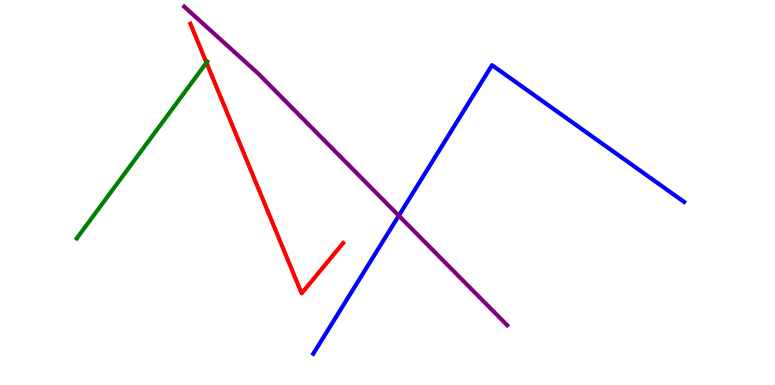[{'lines': ['blue', 'red'], 'intersections': []}, {'lines': ['green', 'red'], 'intersections': [{'x': 2.66, 'y': 8.37}]}, {'lines': ['purple', 'red'], 'intersections': []}, {'lines': ['blue', 'green'], 'intersections': []}, {'lines': ['blue', 'purple'], 'intersections': [{'x': 5.15, 'y': 4.4}]}, {'lines': ['green', 'purple'], 'intersections': []}]